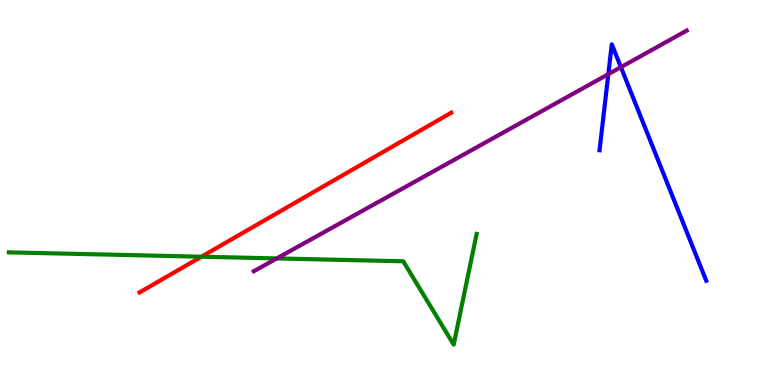[{'lines': ['blue', 'red'], 'intersections': []}, {'lines': ['green', 'red'], 'intersections': [{'x': 2.6, 'y': 3.33}]}, {'lines': ['purple', 'red'], 'intersections': []}, {'lines': ['blue', 'green'], 'intersections': []}, {'lines': ['blue', 'purple'], 'intersections': [{'x': 7.85, 'y': 8.07}, {'x': 8.01, 'y': 8.26}]}, {'lines': ['green', 'purple'], 'intersections': [{'x': 3.57, 'y': 3.29}]}]